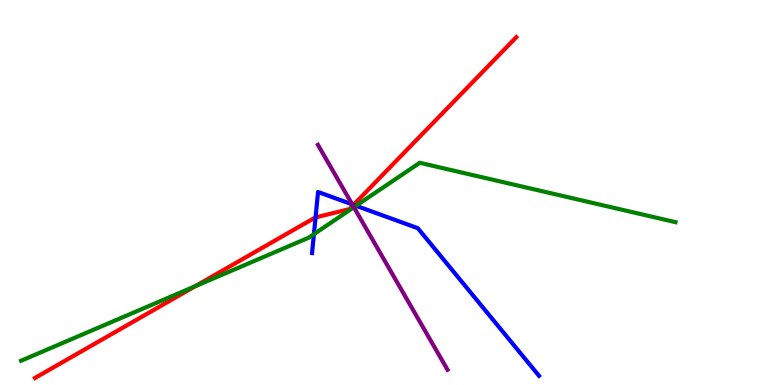[{'lines': ['blue', 'red'], 'intersections': [{'x': 4.07, 'y': 4.35}, {'x': 4.56, 'y': 4.68}]}, {'lines': ['green', 'red'], 'intersections': [{'x': 2.52, 'y': 2.56}]}, {'lines': ['purple', 'red'], 'intersections': [{'x': 4.55, 'y': 4.66}]}, {'lines': ['blue', 'green'], 'intersections': [{'x': 4.05, 'y': 3.92}, {'x': 4.59, 'y': 4.66}]}, {'lines': ['blue', 'purple'], 'intersections': [{'x': 4.54, 'y': 4.69}]}, {'lines': ['green', 'purple'], 'intersections': [{'x': 4.57, 'y': 4.62}]}]